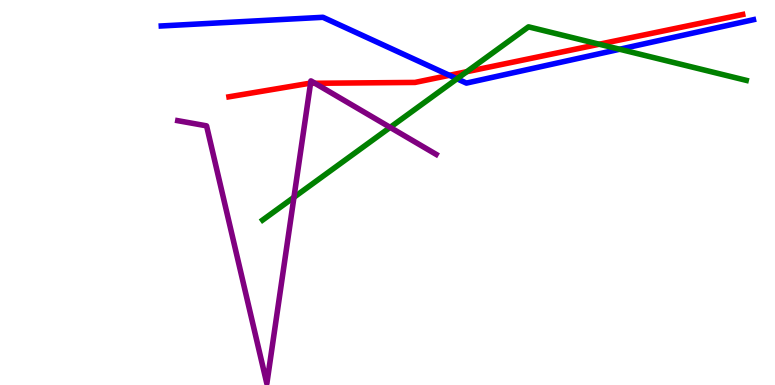[{'lines': ['blue', 'red'], 'intersections': [{'x': 5.8, 'y': 8.04}]}, {'lines': ['green', 'red'], 'intersections': [{'x': 6.02, 'y': 8.14}, {'x': 7.73, 'y': 8.85}]}, {'lines': ['purple', 'red'], 'intersections': [{'x': 4.01, 'y': 7.84}, {'x': 4.06, 'y': 7.84}]}, {'lines': ['blue', 'green'], 'intersections': [{'x': 5.9, 'y': 7.95}, {'x': 8.0, 'y': 8.72}]}, {'lines': ['blue', 'purple'], 'intersections': []}, {'lines': ['green', 'purple'], 'intersections': [{'x': 3.79, 'y': 4.88}, {'x': 5.03, 'y': 6.69}]}]